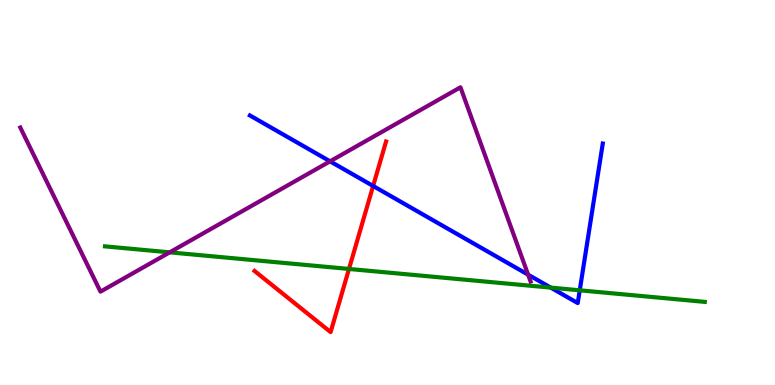[{'lines': ['blue', 'red'], 'intersections': [{'x': 4.81, 'y': 5.17}]}, {'lines': ['green', 'red'], 'intersections': [{'x': 4.5, 'y': 3.01}]}, {'lines': ['purple', 'red'], 'intersections': []}, {'lines': ['blue', 'green'], 'intersections': [{'x': 7.11, 'y': 2.53}, {'x': 7.48, 'y': 2.46}]}, {'lines': ['blue', 'purple'], 'intersections': [{'x': 4.26, 'y': 5.81}, {'x': 6.81, 'y': 2.87}]}, {'lines': ['green', 'purple'], 'intersections': [{'x': 2.19, 'y': 3.45}]}]